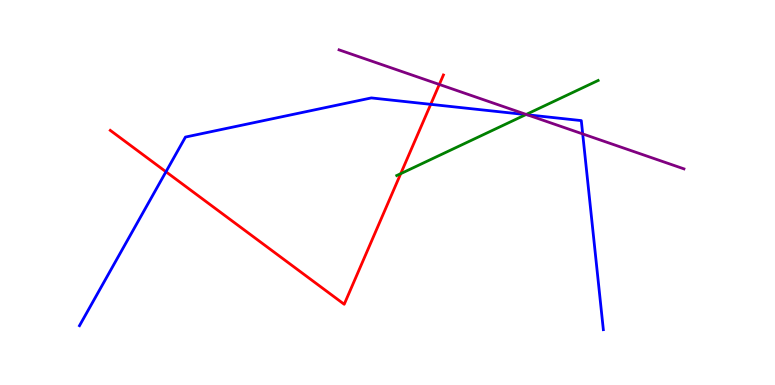[{'lines': ['blue', 'red'], 'intersections': [{'x': 2.14, 'y': 5.54}, {'x': 5.56, 'y': 7.29}]}, {'lines': ['green', 'red'], 'intersections': [{'x': 5.17, 'y': 5.49}]}, {'lines': ['purple', 'red'], 'intersections': [{'x': 5.67, 'y': 7.81}]}, {'lines': ['blue', 'green'], 'intersections': [{'x': 6.78, 'y': 7.02}]}, {'lines': ['blue', 'purple'], 'intersections': [{'x': 6.8, 'y': 7.02}, {'x': 7.52, 'y': 6.52}]}, {'lines': ['green', 'purple'], 'intersections': [{'x': 6.79, 'y': 7.03}]}]